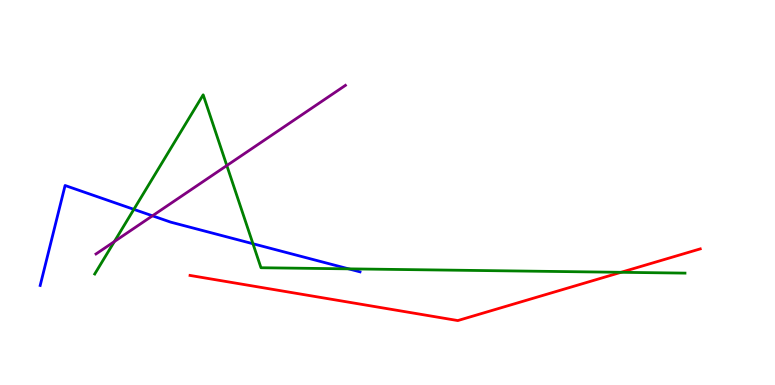[{'lines': ['blue', 'red'], 'intersections': []}, {'lines': ['green', 'red'], 'intersections': [{'x': 8.01, 'y': 2.93}]}, {'lines': ['purple', 'red'], 'intersections': []}, {'lines': ['blue', 'green'], 'intersections': [{'x': 1.73, 'y': 4.56}, {'x': 3.26, 'y': 3.67}, {'x': 4.5, 'y': 3.02}]}, {'lines': ['blue', 'purple'], 'intersections': [{'x': 1.97, 'y': 4.39}]}, {'lines': ['green', 'purple'], 'intersections': [{'x': 1.48, 'y': 3.73}, {'x': 2.93, 'y': 5.7}]}]